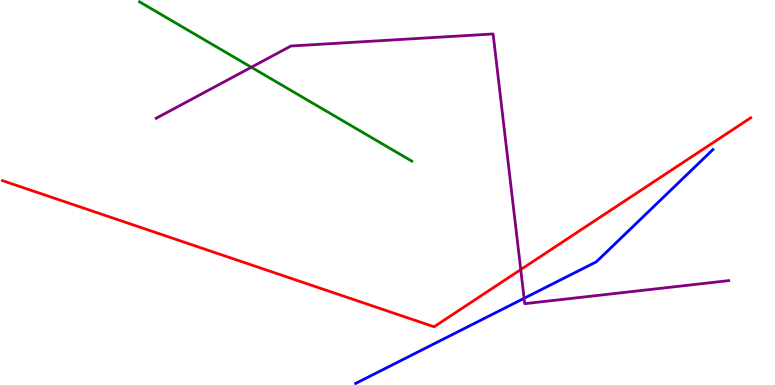[{'lines': ['blue', 'red'], 'intersections': []}, {'lines': ['green', 'red'], 'intersections': []}, {'lines': ['purple', 'red'], 'intersections': [{'x': 6.72, 'y': 3.0}]}, {'lines': ['blue', 'green'], 'intersections': []}, {'lines': ['blue', 'purple'], 'intersections': [{'x': 6.76, 'y': 2.25}]}, {'lines': ['green', 'purple'], 'intersections': [{'x': 3.24, 'y': 8.25}]}]